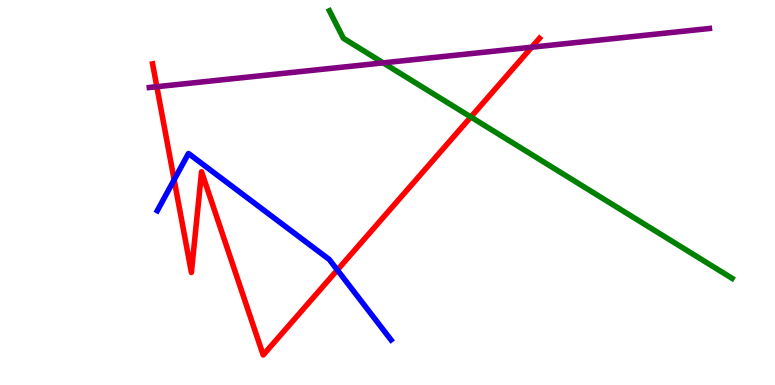[{'lines': ['blue', 'red'], 'intersections': [{'x': 2.25, 'y': 5.33}, {'x': 4.35, 'y': 2.99}]}, {'lines': ['green', 'red'], 'intersections': [{'x': 6.08, 'y': 6.96}]}, {'lines': ['purple', 'red'], 'intersections': [{'x': 2.02, 'y': 7.75}, {'x': 6.86, 'y': 8.77}]}, {'lines': ['blue', 'green'], 'intersections': []}, {'lines': ['blue', 'purple'], 'intersections': []}, {'lines': ['green', 'purple'], 'intersections': [{'x': 4.94, 'y': 8.37}]}]